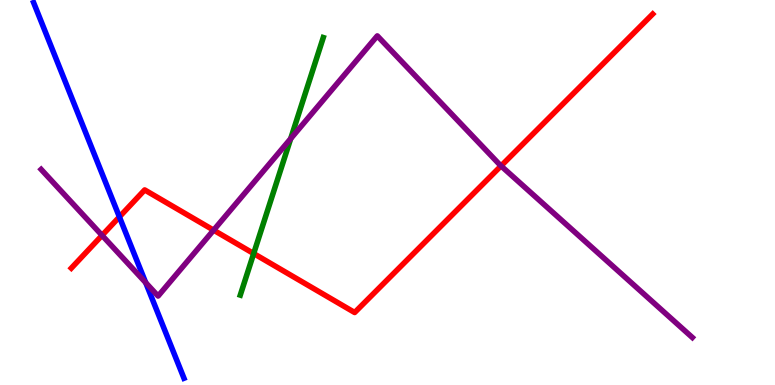[{'lines': ['blue', 'red'], 'intersections': [{'x': 1.54, 'y': 4.37}]}, {'lines': ['green', 'red'], 'intersections': [{'x': 3.27, 'y': 3.41}]}, {'lines': ['purple', 'red'], 'intersections': [{'x': 1.32, 'y': 3.89}, {'x': 2.76, 'y': 4.02}, {'x': 6.46, 'y': 5.69}]}, {'lines': ['blue', 'green'], 'intersections': []}, {'lines': ['blue', 'purple'], 'intersections': [{'x': 1.88, 'y': 2.66}]}, {'lines': ['green', 'purple'], 'intersections': [{'x': 3.75, 'y': 6.4}]}]